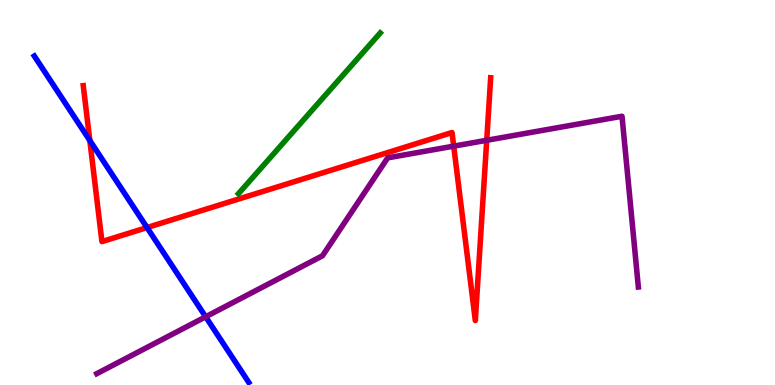[{'lines': ['blue', 'red'], 'intersections': [{'x': 1.16, 'y': 6.35}, {'x': 1.9, 'y': 4.09}]}, {'lines': ['green', 'red'], 'intersections': []}, {'lines': ['purple', 'red'], 'intersections': [{'x': 5.85, 'y': 6.2}, {'x': 6.28, 'y': 6.36}]}, {'lines': ['blue', 'green'], 'intersections': []}, {'lines': ['blue', 'purple'], 'intersections': [{'x': 2.65, 'y': 1.77}]}, {'lines': ['green', 'purple'], 'intersections': []}]